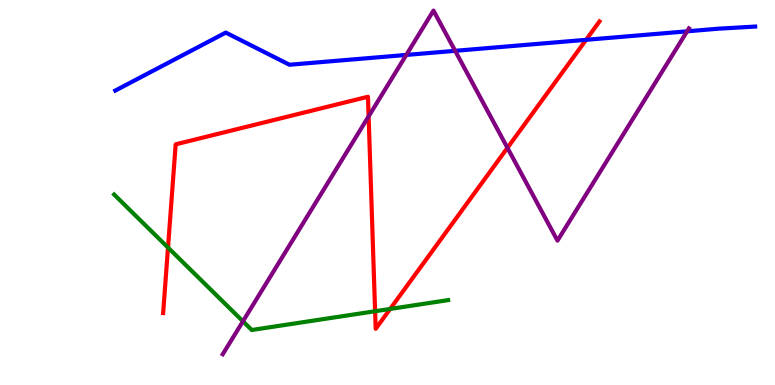[{'lines': ['blue', 'red'], 'intersections': [{'x': 7.56, 'y': 8.97}]}, {'lines': ['green', 'red'], 'intersections': [{'x': 2.17, 'y': 3.57}, {'x': 4.84, 'y': 1.92}, {'x': 5.03, 'y': 1.98}]}, {'lines': ['purple', 'red'], 'intersections': [{'x': 4.76, 'y': 6.98}, {'x': 6.55, 'y': 6.16}]}, {'lines': ['blue', 'green'], 'intersections': []}, {'lines': ['blue', 'purple'], 'intersections': [{'x': 5.24, 'y': 8.57}, {'x': 5.87, 'y': 8.68}, {'x': 8.87, 'y': 9.19}]}, {'lines': ['green', 'purple'], 'intersections': [{'x': 3.13, 'y': 1.65}]}]